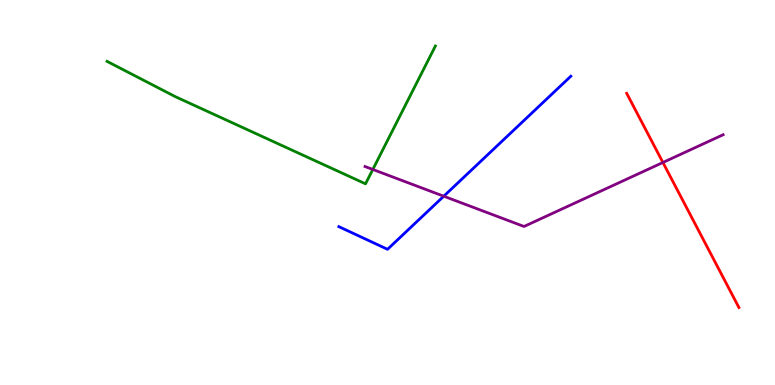[{'lines': ['blue', 'red'], 'intersections': []}, {'lines': ['green', 'red'], 'intersections': []}, {'lines': ['purple', 'red'], 'intersections': [{'x': 8.55, 'y': 5.78}]}, {'lines': ['blue', 'green'], 'intersections': []}, {'lines': ['blue', 'purple'], 'intersections': [{'x': 5.73, 'y': 4.9}]}, {'lines': ['green', 'purple'], 'intersections': [{'x': 4.81, 'y': 5.6}]}]